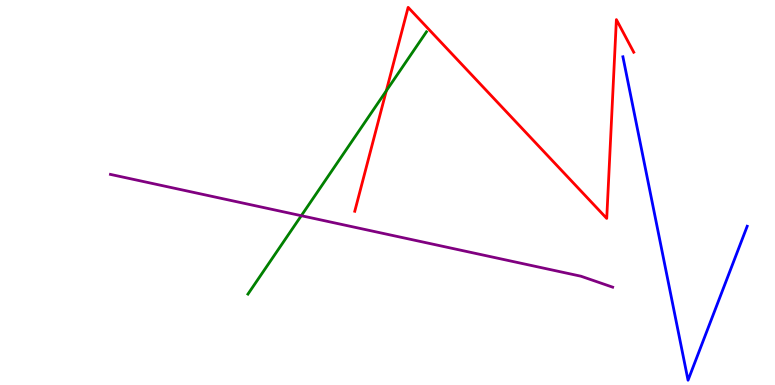[{'lines': ['blue', 'red'], 'intersections': []}, {'lines': ['green', 'red'], 'intersections': [{'x': 4.98, 'y': 7.64}]}, {'lines': ['purple', 'red'], 'intersections': []}, {'lines': ['blue', 'green'], 'intersections': []}, {'lines': ['blue', 'purple'], 'intersections': []}, {'lines': ['green', 'purple'], 'intersections': [{'x': 3.89, 'y': 4.4}]}]